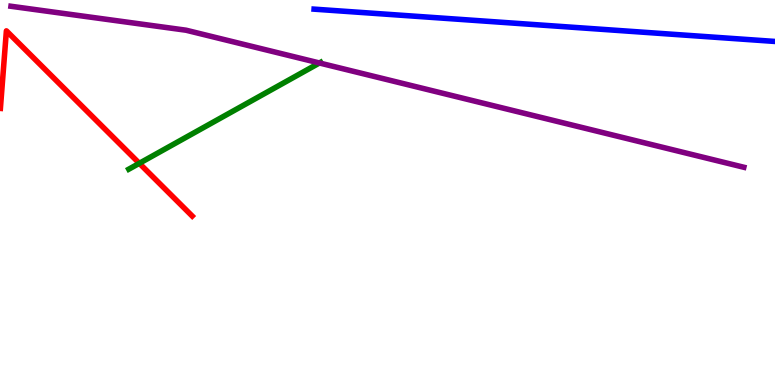[{'lines': ['blue', 'red'], 'intersections': []}, {'lines': ['green', 'red'], 'intersections': [{'x': 1.8, 'y': 5.76}]}, {'lines': ['purple', 'red'], 'intersections': []}, {'lines': ['blue', 'green'], 'intersections': []}, {'lines': ['blue', 'purple'], 'intersections': []}, {'lines': ['green', 'purple'], 'intersections': [{'x': 4.12, 'y': 8.36}]}]